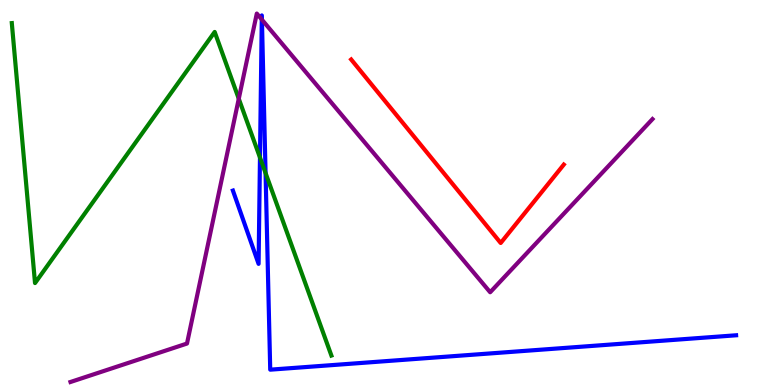[{'lines': ['blue', 'red'], 'intersections': []}, {'lines': ['green', 'red'], 'intersections': []}, {'lines': ['purple', 'red'], 'intersections': []}, {'lines': ['blue', 'green'], 'intersections': [{'x': 3.35, 'y': 5.91}, {'x': 3.43, 'y': 5.51}]}, {'lines': ['blue', 'purple'], 'intersections': [{'x': 3.38, 'y': 9.49}, {'x': 3.38, 'y': 9.49}]}, {'lines': ['green', 'purple'], 'intersections': [{'x': 3.08, 'y': 7.44}]}]